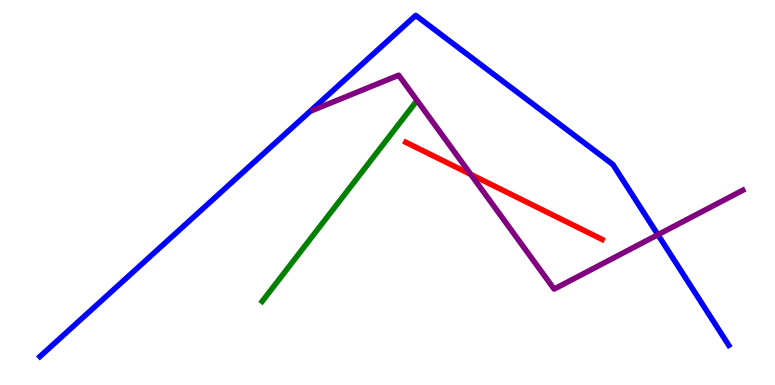[{'lines': ['blue', 'red'], 'intersections': []}, {'lines': ['green', 'red'], 'intersections': []}, {'lines': ['purple', 'red'], 'intersections': [{'x': 6.08, 'y': 5.47}]}, {'lines': ['blue', 'green'], 'intersections': []}, {'lines': ['blue', 'purple'], 'intersections': [{'x': 8.49, 'y': 3.9}]}, {'lines': ['green', 'purple'], 'intersections': []}]